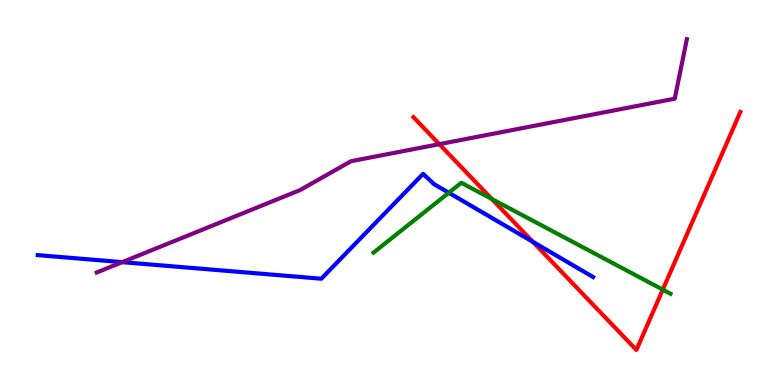[{'lines': ['blue', 'red'], 'intersections': [{'x': 6.88, 'y': 3.72}]}, {'lines': ['green', 'red'], 'intersections': [{'x': 6.35, 'y': 4.83}, {'x': 8.55, 'y': 2.48}]}, {'lines': ['purple', 'red'], 'intersections': [{'x': 5.67, 'y': 6.26}]}, {'lines': ['blue', 'green'], 'intersections': [{'x': 5.79, 'y': 4.99}]}, {'lines': ['blue', 'purple'], 'intersections': [{'x': 1.58, 'y': 3.19}]}, {'lines': ['green', 'purple'], 'intersections': []}]